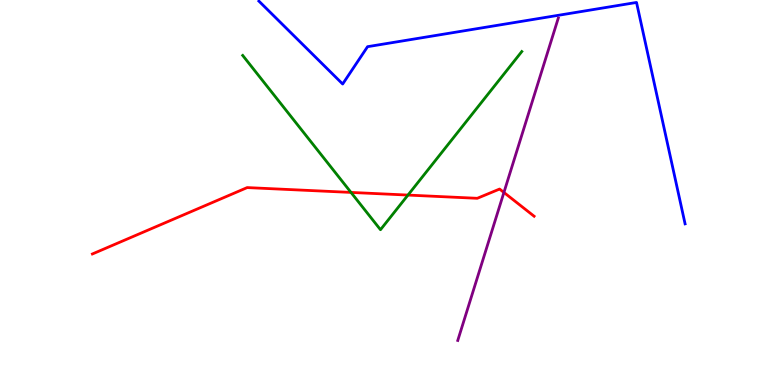[{'lines': ['blue', 'red'], 'intersections': []}, {'lines': ['green', 'red'], 'intersections': [{'x': 4.53, 'y': 5.0}, {'x': 5.26, 'y': 4.93}]}, {'lines': ['purple', 'red'], 'intersections': [{'x': 6.5, 'y': 5.0}]}, {'lines': ['blue', 'green'], 'intersections': []}, {'lines': ['blue', 'purple'], 'intersections': []}, {'lines': ['green', 'purple'], 'intersections': []}]